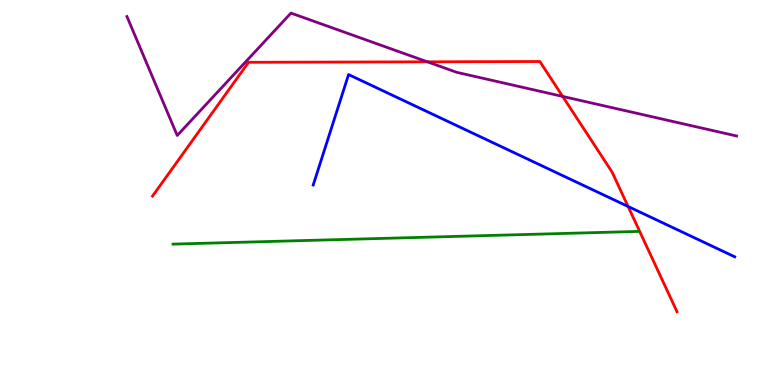[{'lines': ['blue', 'red'], 'intersections': [{'x': 8.1, 'y': 4.64}]}, {'lines': ['green', 'red'], 'intersections': []}, {'lines': ['purple', 'red'], 'intersections': [{'x': 5.51, 'y': 8.39}, {'x': 7.26, 'y': 7.5}]}, {'lines': ['blue', 'green'], 'intersections': []}, {'lines': ['blue', 'purple'], 'intersections': []}, {'lines': ['green', 'purple'], 'intersections': []}]